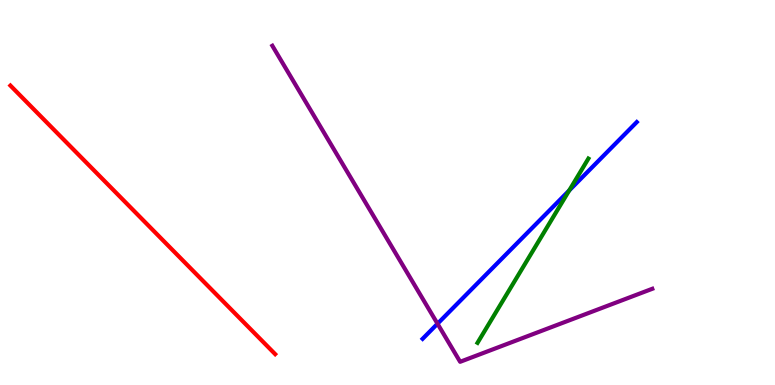[{'lines': ['blue', 'red'], 'intersections': []}, {'lines': ['green', 'red'], 'intersections': []}, {'lines': ['purple', 'red'], 'intersections': []}, {'lines': ['blue', 'green'], 'intersections': [{'x': 7.34, 'y': 5.05}]}, {'lines': ['blue', 'purple'], 'intersections': [{'x': 5.65, 'y': 1.59}]}, {'lines': ['green', 'purple'], 'intersections': []}]